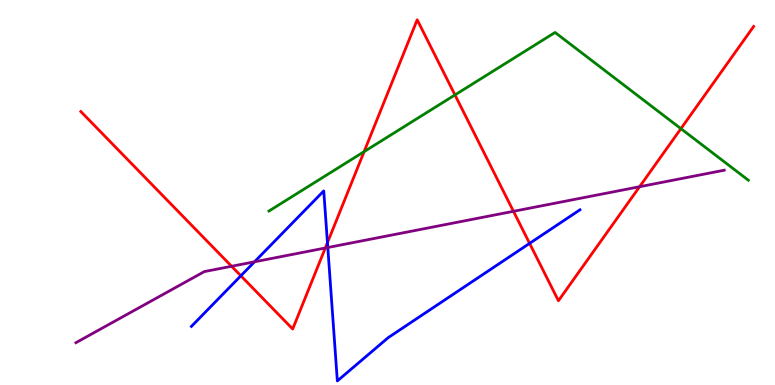[{'lines': ['blue', 'red'], 'intersections': [{'x': 3.11, 'y': 2.84}, {'x': 4.23, 'y': 3.7}, {'x': 6.83, 'y': 3.68}]}, {'lines': ['green', 'red'], 'intersections': [{'x': 4.7, 'y': 6.06}, {'x': 5.87, 'y': 7.53}, {'x': 8.79, 'y': 6.66}]}, {'lines': ['purple', 'red'], 'intersections': [{'x': 2.99, 'y': 3.08}, {'x': 4.2, 'y': 3.56}, {'x': 6.63, 'y': 4.51}, {'x': 8.25, 'y': 5.15}]}, {'lines': ['blue', 'green'], 'intersections': []}, {'lines': ['blue', 'purple'], 'intersections': [{'x': 3.28, 'y': 3.2}, {'x': 4.23, 'y': 3.57}]}, {'lines': ['green', 'purple'], 'intersections': []}]